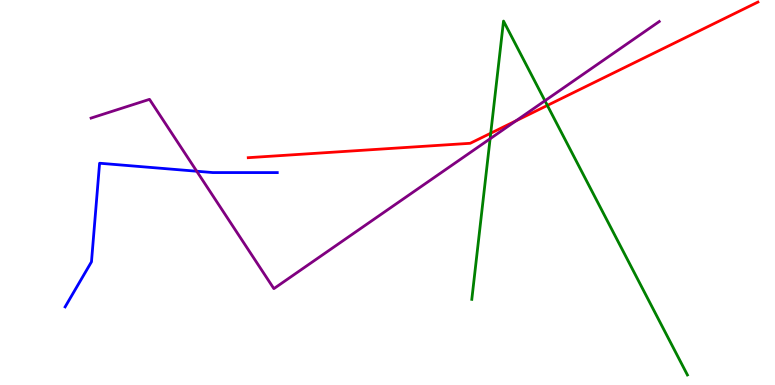[{'lines': ['blue', 'red'], 'intersections': []}, {'lines': ['green', 'red'], 'intersections': [{'x': 6.33, 'y': 6.54}, {'x': 7.06, 'y': 7.26}]}, {'lines': ['purple', 'red'], 'intersections': [{'x': 6.66, 'y': 6.86}]}, {'lines': ['blue', 'green'], 'intersections': []}, {'lines': ['blue', 'purple'], 'intersections': [{'x': 2.54, 'y': 5.55}]}, {'lines': ['green', 'purple'], 'intersections': [{'x': 6.32, 'y': 6.4}, {'x': 7.03, 'y': 7.38}]}]